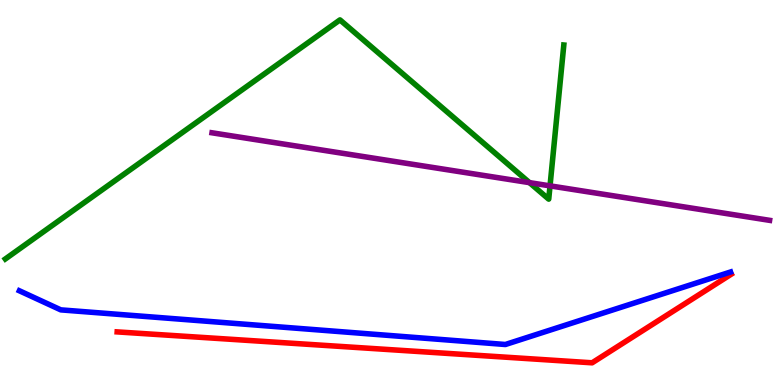[{'lines': ['blue', 'red'], 'intersections': []}, {'lines': ['green', 'red'], 'intersections': []}, {'lines': ['purple', 'red'], 'intersections': []}, {'lines': ['blue', 'green'], 'intersections': []}, {'lines': ['blue', 'purple'], 'intersections': []}, {'lines': ['green', 'purple'], 'intersections': [{'x': 6.83, 'y': 5.26}, {'x': 7.1, 'y': 5.17}]}]